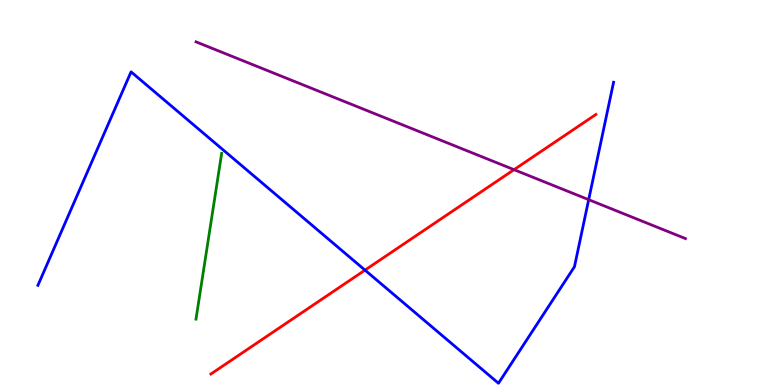[{'lines': ['blue', 'red'], 'intersections': [{'x': 4.71, 'y': 2.98}]}, {'lines': ['green', 'red'], 'intersections': []}, {'lines': ['purple', 'red'], 'intersections': [{'x': 6.63, 'y': 5.59}]}, {'lines': ['blue', 'green'], 'intersections': []}, {'lines': ['blue', 'purple'], 'intersections': [{'x': 7.6, 'y': 4.81}]}, {'lines': ['green', 'purple'], 'intersections': []}]